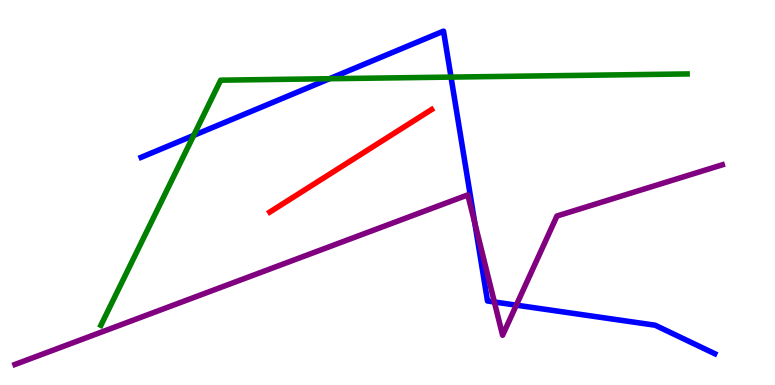[{'lines': ['blue', 'red'], 'intersections': []}, {'lines': ['green', 'red'], 'intersections': []}, {'lines': ['purple', 'red'], 'intersections': []}, {'lines': ['blue', 'green'], 'intersections': [{'x': 2.5, 'y': 6.48}, {'x': 4.25, 'y': 7.96}, {'x': 5.82, 'y': 8.0}]}, {'lines': ['blue', 'purple'], 'intersections': [{'x': 6.13, 'y': 4.21}, {'x': 6.38, 'y': 2.16}, {'x': 6.66, 'y': 2.07}]}, {'lines': ['green', 'purple'], 'intersections': []}]